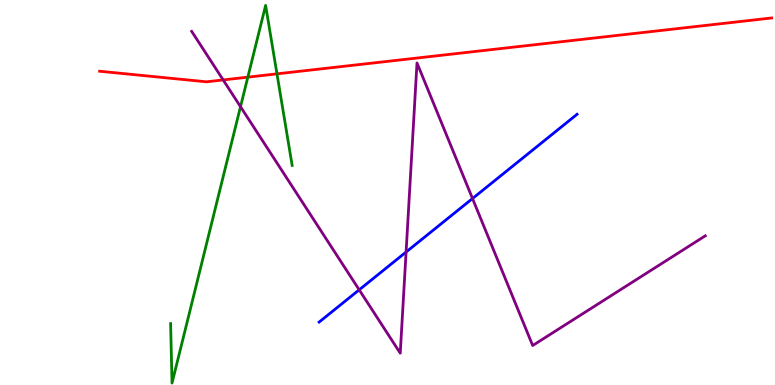[{'lines': ['blue', 'red'], 'intersections': []}, {'lines': ['green', 'red'], 'intersections': [{'x': 3.2, 'y': 8.0}, {'x': 3.57, 'y': 8.08}]}, {'lines': ['purple', 'red'], 'intersections': [{'x': 2.88, 'y': 7.92}]}, {'lines': ['blue', 'green'], 'intersections': []}, {'lines': ['blue', 'purple'], 'intersections': [{'x': 4.63, 'y': 2.47}, {'x': 5.24, 'y': 3.45}, {'x': 6.1, 'y': 4.84}]}, {'lines': ['green', 'purple'], 'intersections': [{'x': 3.1, 'y': 7.23}]}]